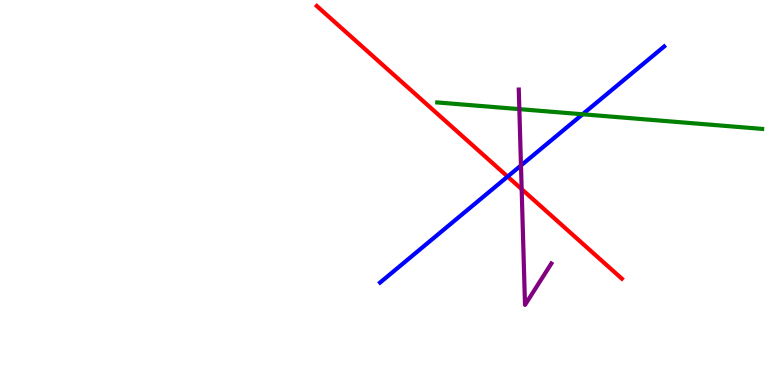[{'lines': ['blue', 'red'], 'intersections': [{'x': 6.55, 'y': 5.41}]}, {'lines': ['green', 'red'], 'intersections': []}, {'lines': ['purple', 'red'], 'intersections': [{'x': 6.73, 'y': 5.09}]}, {'lines': ['blue', 'green'], 'intersections': [{'x': 7.52, 'y': 7.03}]}, {'lines': ['blue', 'purple'], 'intersections': [{'x': 6.72, 'y': 5.7}]}, {'lines': ['green', 'purple'], 'intersections': [{'x': 6.7, 'y': 7.17}]}]